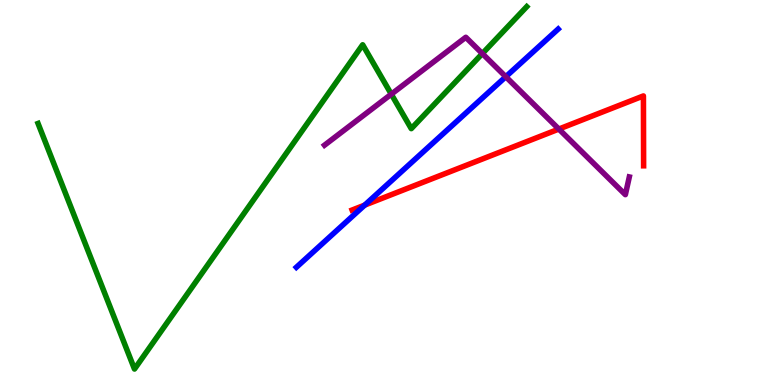[{'lines': ['blue', 'red'], 'intersections': [{'x': 4.71, 'y': 4.67}]}, {'lines': ['green', 'red'], 'intersections': []}, {'lines': ['purple', 'red'], 'intersections': [{'x': 7.21, 'y': 6.65}]}, {'lines': ['blue', 'green'], 'intersections': []}, {'lines': ['blue', 'purple'], 'intersections': [{'x': 6.53, 'y': 8.01}]}, {'lines': ['green', 'purple'], 'intersections': [{'x': 5.05, 'y': 7.55}, {'x': 6.22, 'y': 8.61}]}]